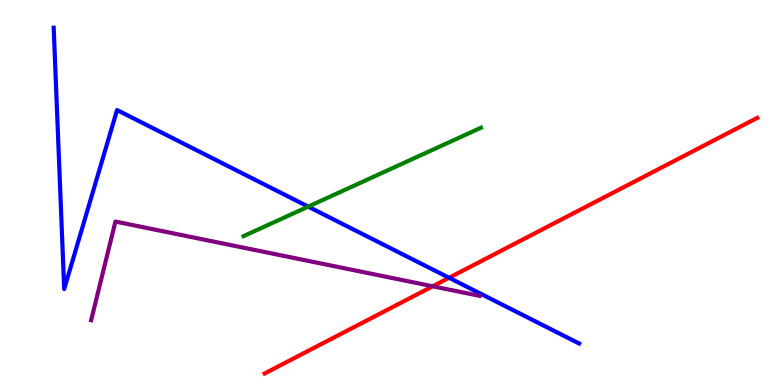[{'lines': ['blue', 'red'], 'intersections': [{'x': 5.79, 'y': 2.78}]}, {'lines': ['green', 'red'], 'intersections': []}, {'lines': ['purple', 'red'], 'intersections': [{'x': 5.58, 'y': 2.56}]}, {'lines': ['blue', 'green'], 'intersections': [{'x': 3.98, 'y': 4.63}]}, {'lines': ['blue', 'purple'], 'intersections': []}, {'lines': ['green', 'purple'], 'intersections': []}]